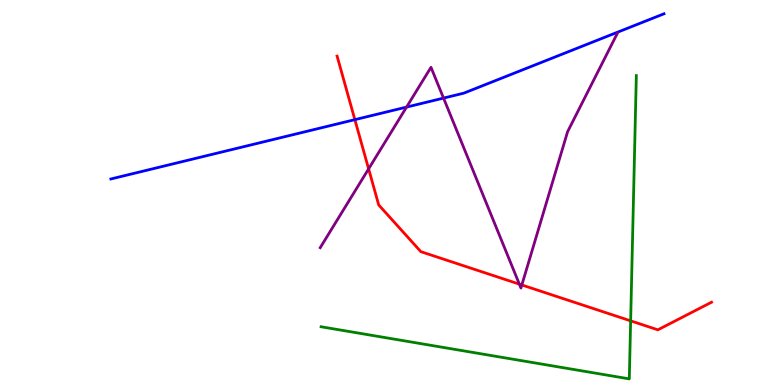[{'lines': ['blue', 'red'], 'intersections': [{'x': 4.58, 'y': 6.89}]}, {'lines': ['green', 'red'], 'intersections': [{'x': 8.14, 'y': 1.67}]}, {'lines': ['purple', 'red'], 'intersections': [{'x': 4.76, 'y': 5.61}, {'x': 6.7, 'y': 2.62}, {'x': 6.73, 'y': 2.6}]}, {'lines': ['blue', 'green'], 'intersections': []}, {'lines': ['blue', 'purple'], 'intersections': [{'x': 5.25, 'y': 7.22}, {'x': 5.72, 'y': 7.45}]}, {'lines': ['green', 'purple'], 'intersections': []}]